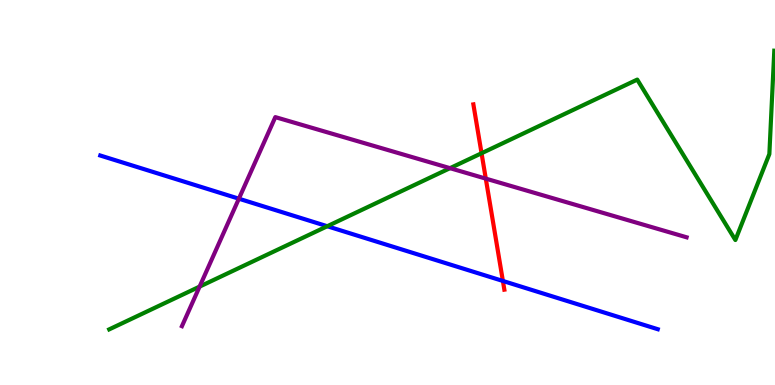[{'lines': ['blue', 'red'], 'intersections': [{'x': 6.49, 'y': 2.7}]}, {'lines': ['green', 'red'], 'intersections': [{'x': 6.21, 'y': 6.02}]}, {'lines': ['purple', 'red'], 'intersections': [{'x': 6.27, 'y': 5.36}]}, {'lines': ['blue', 'green'], 'intersections': [{'x': 4.22, 'y': 4.12}]}, {'lines': ['blue', 'purple'], 'intersections': [{'x': 3.08, 'y': 4.84}]}, {'lines': ['green', 'purple'], 'intersections': [{'x': 2.58, 'y': 2.56}, {'x': 5.81, 'y': 5.63}]}]